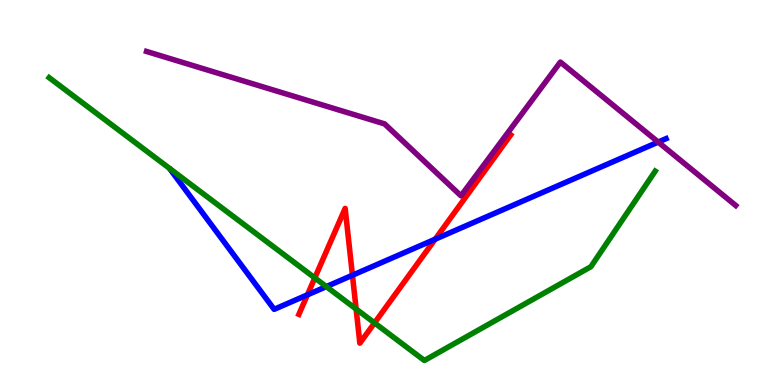[{'lines': ['blue', 'red'], 'intersections': [{'x': 3.97, 'y': 2.34}, {'x': 4.55, 'y': 2.85}, {'x': 5.62, 'y': 3.79}]}, {'lines': ['green', 'red'], 'intersections': [{'x': 4.06, 'y': 2.78}, {'x': 4.6, 'y': 1.97}, {'x': 4.83, 'y': 1.61}]}, {'lines': ['purple', 'red'], 'intersections': []}, {'lines': ['blue', 'green'], 'intersections': [{'x': 4.21, 'y': 2.56}]}, {'lines': ['blue', 'purple'], 'intersections': [{'x': 8.49, 'y': 6.31}]}, {'lines': ['green', 'purple'], 'intersections': []}]